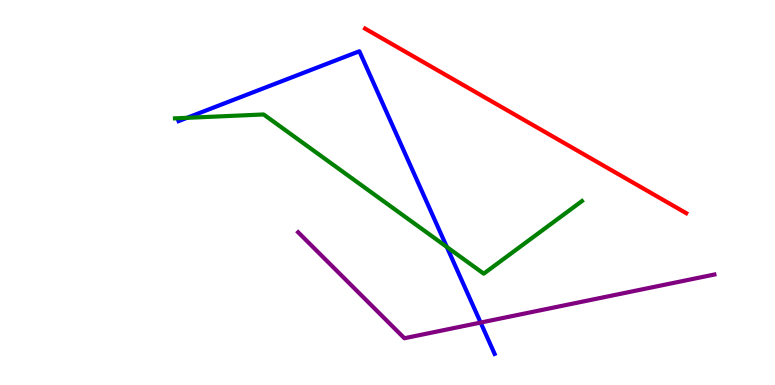[{'lines': ['blue', 'red'], 'intersections': []}, {'lines': ['green', 'red'], 'intersections': []}, {'lines': ['purple', 'red'], 'intersections': []}, {'lines': ['blue', 'green'], 'intersections': [{'x': 2.41, 'y': 6.94}, {'x': 5.77, 'y': 3.59}]}, {'lines': ['blue', 'purple'], 'intersections': [{'x': 6.2, 'y': 1.62}]}, {'lines': ['green', 'purple'], 'intersections': []}]